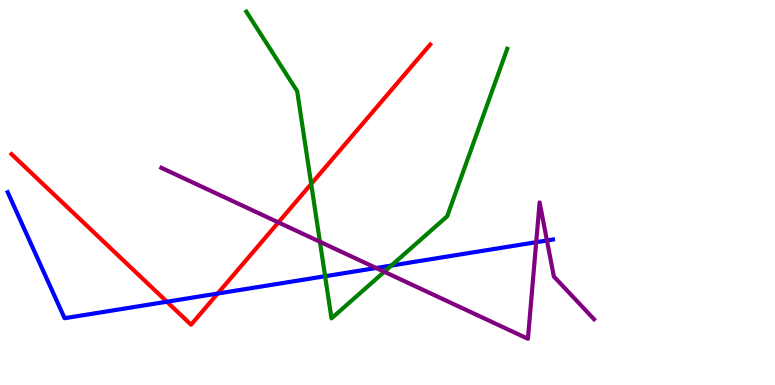[{'lines': ['blue', 'red'], 'intersections': [{'x': 2.15, 'y': 2.16}, {'x': 2.81, 'y': 2.38}]}, {'lines': ['green', 'red'], 'intersections': [{'x': 4.02, 'y': 5.22}]}, {'lines': ['purple', 'red'], 'intersections': [{'x': 3.59, 'y': 4.22}]}, {'lines': ['blue', 'green'], 'intersections': [{'x': 4.2, 'y': 2.83}, {'x': 5.05, 'y': 3.1}]}, {'lines': ['blue', 'purple'], 'intersections': [{'x': 4.85, 'y': 3.04}, {'x': 6.92, 'y': 3.71}, {'x': 7.06, 'y': 3.75}]}, {'lines': ['green', 'purple'], 'intersections': [{'x': 4.13, 'y': 3.72}, {'x': 4.96, 'y': 2.94}]}]